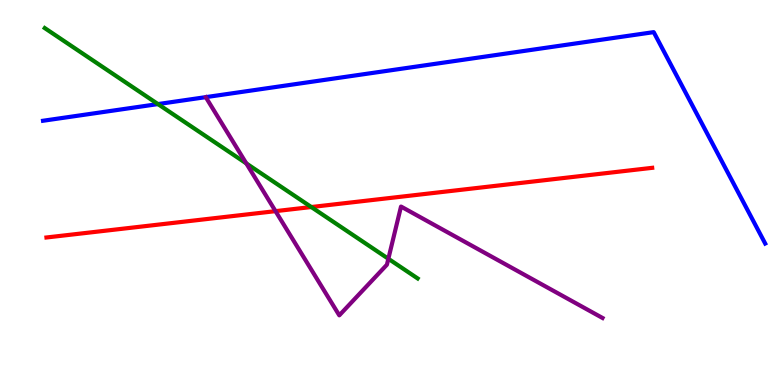[{'lines': ['blue', 'red'], 'intersections': []}, {'lines': ['green', 'red'], 'intersections': [{'x': 4.02, 'y': 4.62}]}, {'lines': ['purple', 'red'], 'intersections': [{'x': 3.56, 'y': 4.52}]}, {'lines': ['blue', 'green'], 'intersections': [{'x': 2.04, 'y': 7.3}]}, {'lines': ['blue', 'purple'], 'intersections': []}, {'lines': ['green', 'purple'], 'intersections': [{'x': 3.18, 'y': 5.76}, {'x': 5.01, 'y': 3.28}]}]